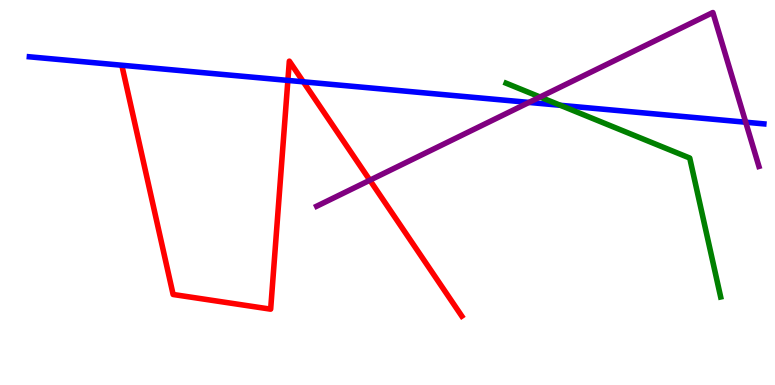[{'lines': ['blue', 'red'], 'intersections': [{'x': 3.71, 'y': 7.91}, {'x': 3.91, 'y': 7.87}]}, {'lines': ['green', 'red'], 'intersections': []}, {'lines': ['purple', 'red'], 'intersections': [{'x': 4.77, 'y': 5.32}]}, {'lines': ['blue', 'green'], 'intersections': [{'x': 7.23, 'y': 7.27}]}, {'lines': ['blue', 'purple'], 'intersections': [{'x': 6.83, 'y': 7.34}, {'x': 9.62, 'y': 6.83}]}, {'lines': ['green', 'purple'], 'intersections': [{'x': 6.97, 'y': 7.48}]}]